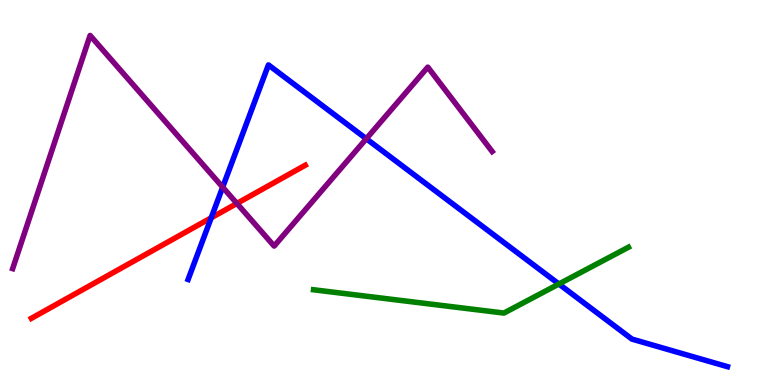[{'lines': ['blue', 'red'], 'intersections': [{'x': 2.73, 'y': 4.34}]}, {'lines': ['green', 'red'], 'intersections': []}, {'lines': ['purple', 'red'], 'intersections': [{'x': 3.06, 'y': 4.72}]}, {'lines': ['blue', 'green'], 'intersections': [{'x': 7.21, 'y': 2.62}]}, {'lines': ['blue', 'purple'], 'intersections': [{'x': 2.87, 'y': 5.14}, {'x': 4.73, 'y': 6.4}]}, {'lines': ['green', 'purple'], 'intersections': []}]